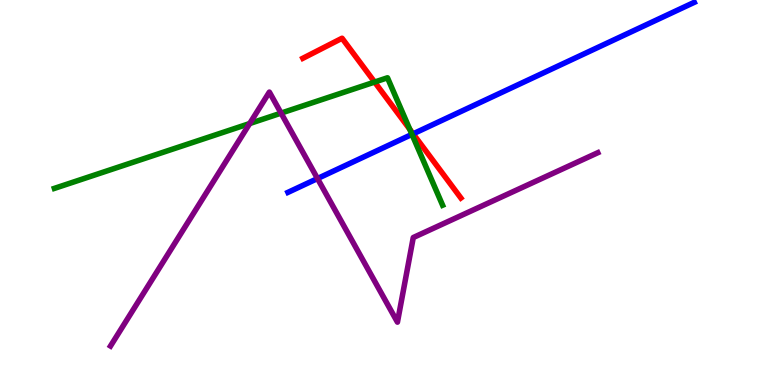[{'lines': ['blue', 'red'], 'intersections': [{'x': 5.33, 'y': 6.52}]}, {'lines': ['green', 'red'], 'intersections': [{'x': 4.83, 'y': 7.87}, {'x': 5.29, 'y': 6.64}]}, {'lines': ['purple', 'red'], 'intersections': []}, {'lines': ['blue', 'green'], 'intersections': [{'x': 5.32, 'y': 6.51}]}, {'lines': ['blue', 'purple'], 'intersections': [{'x': 4.1, 'y': 5.36}]}, {'lines': ['green', 'purple'], 'intersections': [{'x': 3.22, 'y': 6.79}, {'x': 3.63, 'y': 7.06}]}]